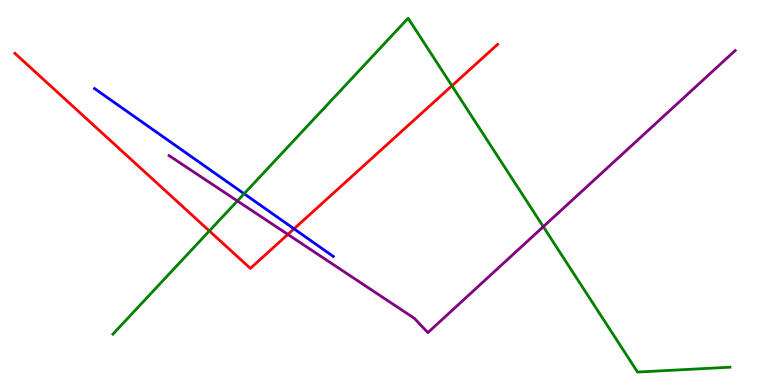[{'lines': ['blue', 'red'], 'intersections': [{'x': 3.79, 'y': 4.06}]}, {'lines': ['green', 'red'], 'intersections': [{'x': 2.7, 'y': 4.0}, {'x': 5.83, 'y': 7.77}]}, {'lines': ['purple', 'red'], 'intersections': [{'x': 3.71, 'y': 3.91}]}, {'lines': ['blue', 'green'], 'intersections': [{'x': 3.15, 'y': 4.97}]}, {'lines': ['blue', 'purple'], 'intersections': []}, {'lines': ['green', 'purple'], 'intersections': [{'x': 3.06, 'y': 4.78}, {'x': 7.01, 'y': 4.11}]}]